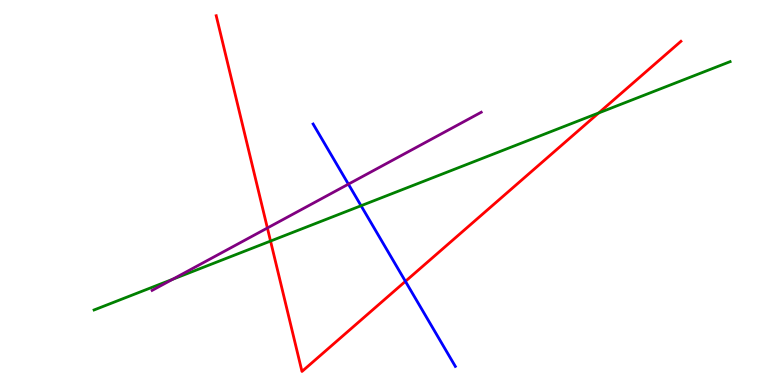[{'lines': ['blue', 'red'], 'intersections': [{'x': 5.23, 'y': 2.69}]}, {'lines': ['green', 'red'], 'intersections': [{'x': 3.49, 'y': 3.74}, {'x': 7.73, 'y': 7.07}]}, {'lines': ['purple', 'red'], 'intersections': [{'x': 3.45, 'y': 4.08}]}, {'lines': ['blue', 'green'], 'intersections': [{'x': 4.66, 'y': 4.66}]}, {'lines': ['blue', 'purple'], 'intersections': [{'x': 4.5, 'y': 5.22}]}, {'lines': ['green', 'purple'], 'intersections': [{'x': 2.23, 'y': 2.75}]}]